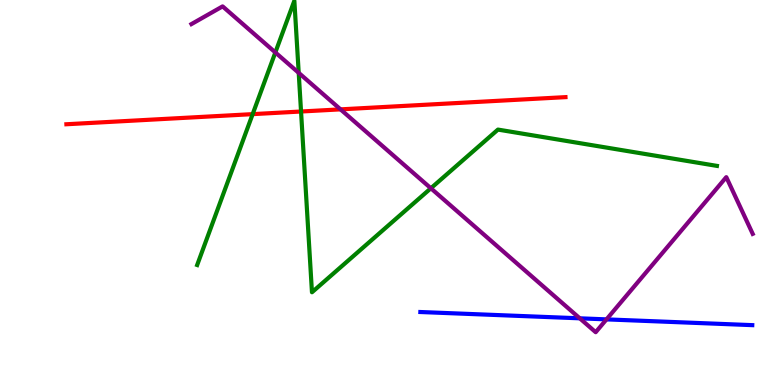[{'lines': ['blue', 'red'], 'intersections': []}, {'lines': ['green', 'red'], 'intersections': [{'x': 3.26, 'y': 7.04}, {'x': 3.88, 'y': 7.1}]}, {'lines': ['purple', 'red'], 'intersections': [{'x': 4.39, 'y': 7.16}]}, {'lines': ['blue', 'green'], 'intersections': []}, {'lines': ['blue', 'purple'], 'intersections': [{'x': 7.48, 'y': 1.73}, {'x': 7.83, 'y': 1.7}]}, {'lines': ['green', 'purple'], 'intersections': [{'x': 3.55, 'y': 8.64}, {'x': 3.85, 'y': 8.11}, {'x': 5.56, 'y': 5.11}]}]